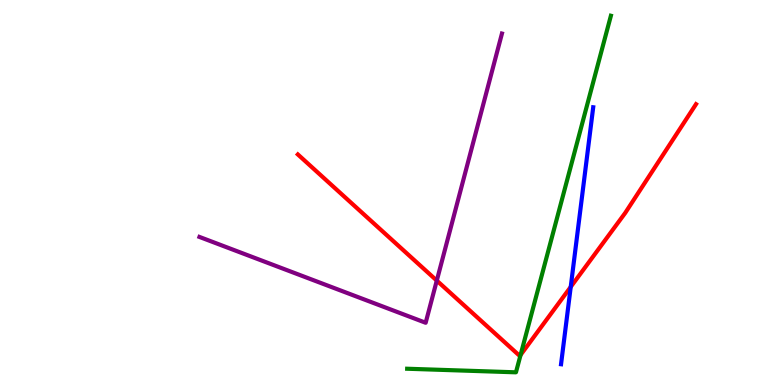[{'lines': ['blue', 'red'], 'intersections': [{'x': 7.36, 'y': 2.55}]}, {'lines': ['green', 'red'], 'intersections': [{'x': 6.72, 'y': 0.78}]}, {'lines': ['purple', 'red'], 'intersections': [{'x': 5.64, 'y': 2.71}]}, {'lines': ['blue', 'green'], 'intersections': []}, {'lines': ['blue', 'purple'], 'intersections': []}, {'lines': ['green', 'purple'], 'intersections': []}]